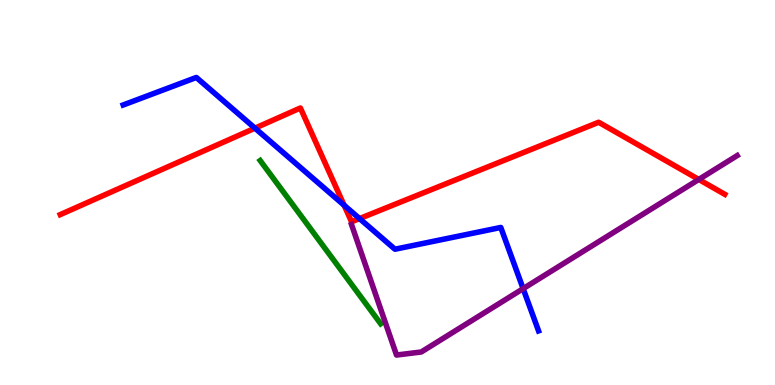[{'lines': ['blue', 'red'], 'intersections': [{'x': 3.29, 'y': 6.67}, {'x': 4.44, 'y': 4.67}, {'x': 4.64, 'y': 4.32}]}, {'lines': ['green', 'red'], 'intersections': []}, {'lines': ['purple', 'red'], 'intersections': [{'x': 9.02, 'y': 5.34}]}, {'lines': ['blue', 'green'], 'intersections': []}, {'lines': ['blue', 'purple'], 'intersections': [{'x': 6.75, 'y': 2.5}]}, {'lines': ['green', 'purple'], 'intersections': []}]